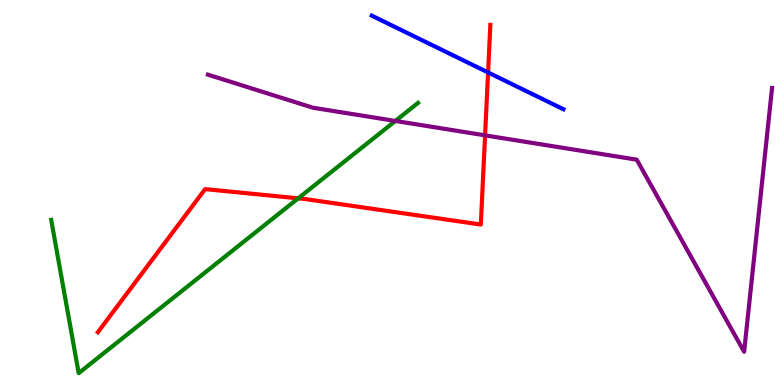[{'lines': ['blue', 'red'], 'intersections': [{'x': 6.3, 'y': 8.12}]}, {'lines': ['green', 'red'], 'intersections': [{'x': 3.85, 'y': 4.85}]}, {'lines': ['purple', 'red'], 'intersections': [{'x': 6.26, 'y': 6.48}]}, {'lines': ['blue', 'green'], 'intersections': []}, {'lines': ['blue', 'purple'], 'intersections': []}, {'lines': ['green', 'purple'], 'intersections': [{'x': 5.1, 'y': 6.86}]}]